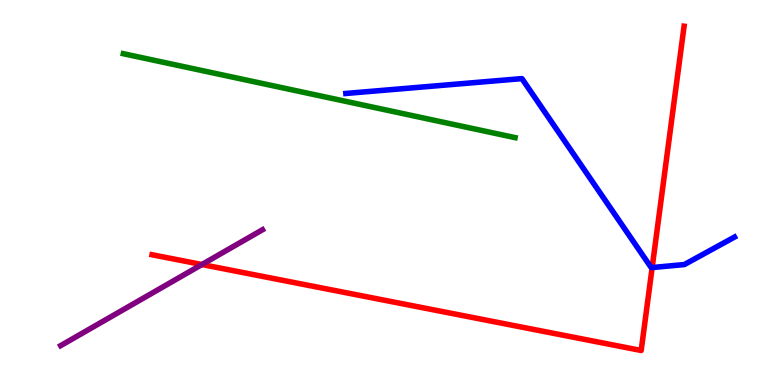[{'lines': ['blue', 'red'], 'intersections': [{'x': 8.41, 'y': 3.05}]}, {'lines': ['green', 'red'], 'intersections': []}, {'lines': ['purple', 'red'], 'intersections': [{'x': 2.61, 'y': 3.13}]}, {'lines': ['blue', 'green'], 'intersections': []}, {'lines': ['blue', 'purple'], 'intersections': []}, {'lines': ['green', 'purple'], 'intersections': []}]